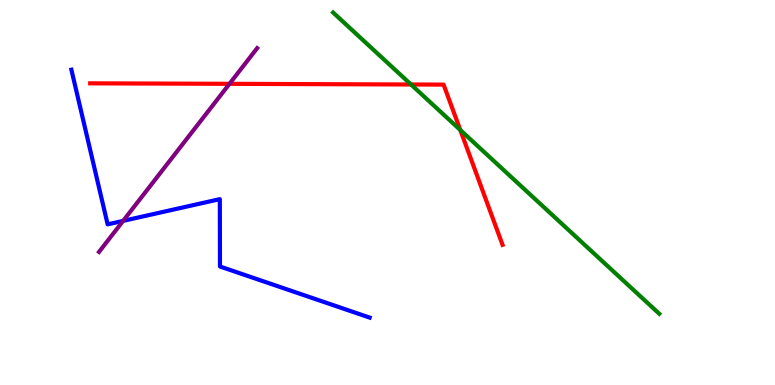[{'lines': ['blue', 'red'], 'intersections': []}, {'lines': ['green', 'red'], 'intersections': [{'x': 5.3, 'y': 7.81}, {'x': 5.94, 'y': 6.62}]}, {'lines': ['purple', 'red'], 'intersections': [{'x': 2.96, 'y': 7.82}]}, {'lines': ['blue', 'green'], 'intersections': []}, {'lines': ['blue', 'purple'], 'intersections': [{'x': 1.59, 'y': 4.26}]}, {'lines': ['green', 'purple'], 'intersections': []}]